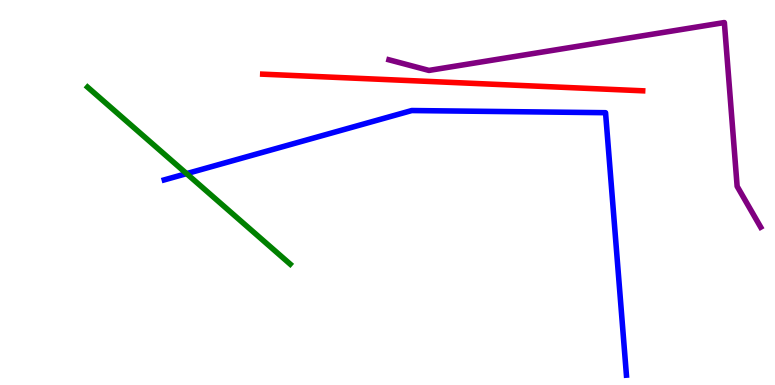[{'lines': ['blue', 'red'], 'intersections': []}, {'lines': ['green', 'red'], 'intersections': []}, {'lines': ['purple', 'red'], 'intersections': []}, {'lines': ['blue', 'green'], 'intersections': [{'x': 2.41, 'y': 5.49}]}, {'lines': ['blue', 'purple'], 'intersections': []}, {'lines': ['green', 'purple'], 'intersections': []}]